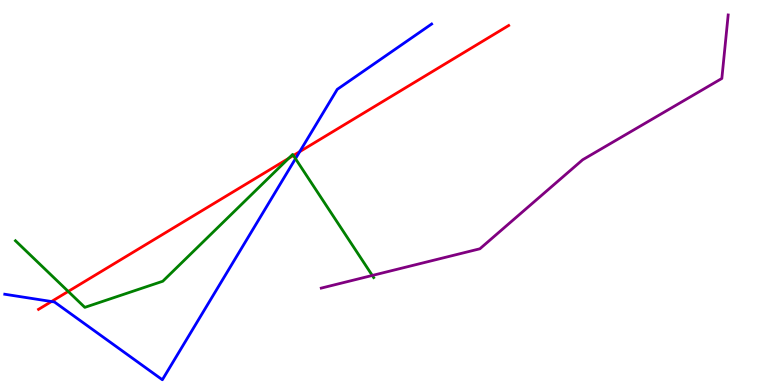[{'lines': ['blue', 'red'], 'intersections': [{'x': 0.665, 'y': 2.17}, {'x': 3.87, 'y': 6.06}]}, {'lines': ['green', 'red'], 'intersections': [{'x': 0.88, 'y': 2.43}, {'x': 3.72, 'y': 5.89}, {'x': 3.79, 'y': 5.96}]}, {'lines': ['purple', 'red'], 'intersections': []}, {'lines': ['blue', 'green'], 'intersections': [{'x': 3.81, 'y': 5.88}]}, {'lines': ['blue', 'purple'], 'intersections': []}, {'lines': ['green', 'purple'], 'intersections': [{'x': 4.8, 'y': 2.85}]}]